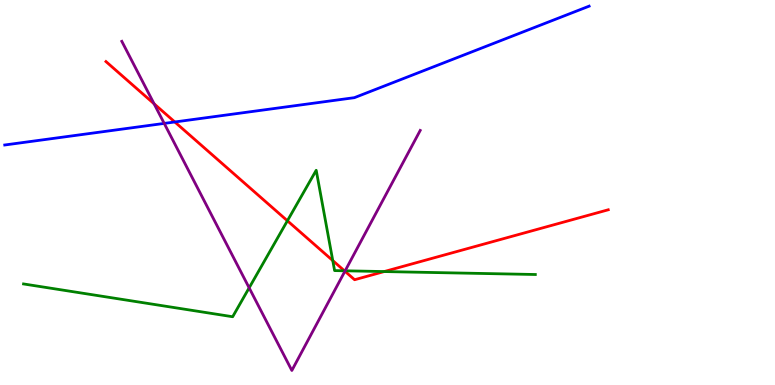[{'lines': ['blue', 'red'], 'intersections': [{'x': 2.26, 'y': 6.83}]}, {'lines': ['green', 'red'], 'intersections': [{'x': 3.71, 'y': 4.27}, {'x': 4.29, 'y': 3.23}, {'x': 4.44, 'y': 2.97}, {'x': 4.96, 'y': 2.95}]}, {'lines': ['purple', 'red'], 'intersections': [{'x': 1.99, 'y': 7.3}, {'x': 4.45, 'y': 2.95}]}, {'lines': ['blue', 'green'], 'intersections': []}, {'lines': ['blue', 'purple'], 'intersections': [{'x': 2.12, 'y': 6.79}]}, {'lines': ['green', 'purple'], 'intersections': [{'x': 3.21, 'y': 2.52}, {'x': 4.45, 'y': 2.97}]}]